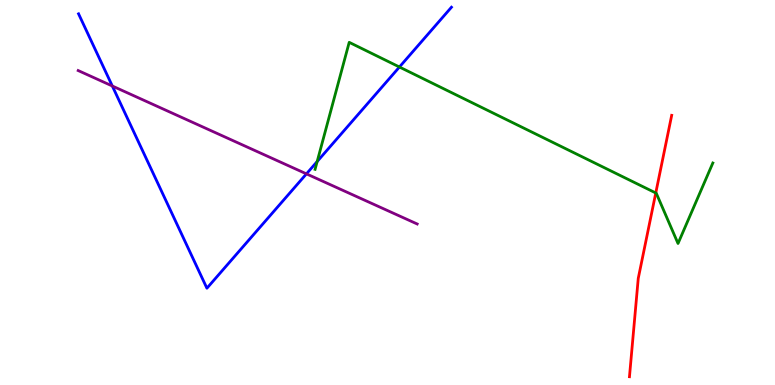[{'lines': ['blue', 'red'], 'intersections': []}, {'lines': ['green', 'red'], 'intersections': [{'x': 8.46, 'y': 4.99}]}, {'lines': ['purple', 'red'], 'intersections': []}, {'lines': ['blue', 'green'], 'intersections': [{'x': 4.09, 'y': 5.8}, {'x': 5.15, 'y': 8.26}]}, {'lines': ['blue', 'purple'], 'intersections': [{'x': 1.45, 'y': 7.77}, {'x': 3.95, 'y': 5.48}]}, {'lines': ['green', 'purple'], 'intersections': []}]